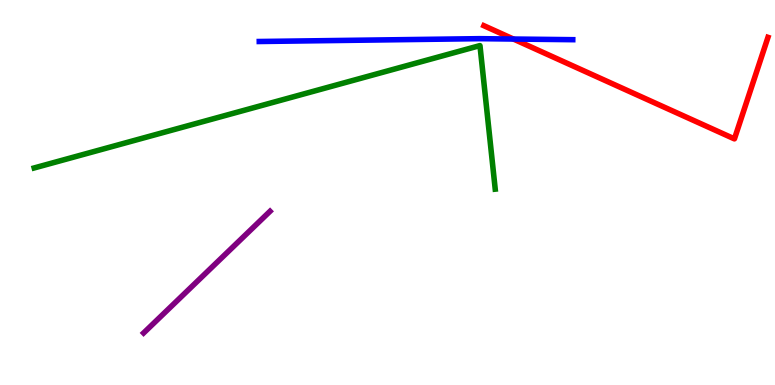[{'lines': ['blue', 'red'], 'intersections': [{'x': 6.62, 'y': 8.99}]}, {'lines': ['green', 'red'], 'intersections': []}, {'lines': ['purple', 'red'], 'intersections': []}, {'lines': ['blue', 'green'], 'intersections': []}, {'lines': ['blue', 'purple'], 'intersections': []}, {'lines': ['green', 'purple'], 'intersections': []}]